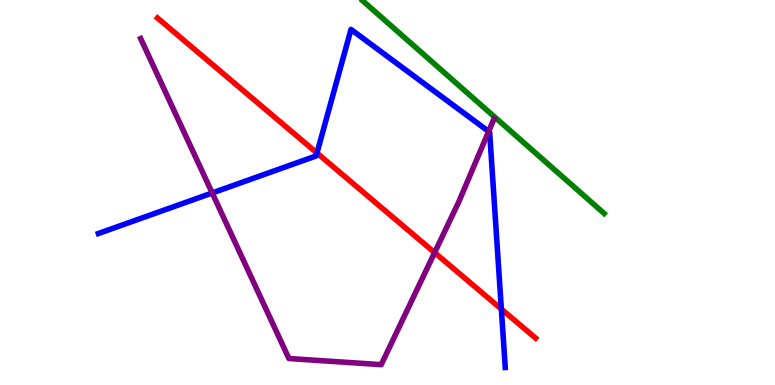[{'lines': ['blue', 'red'], 'intersections': [{'x': 4.09, 'y': 6.03}, {'x': 6.47, 'y': 1.97}]}, {'lines': ['green', 'red'], 'intersections': []}, {'lines': ['purple', 'red'], 'intersections': [{'x': 5.61, 'y': 3.44}]}, {'lines': ['blue', 'green'], 'intersections': []}, {'lines': ['blue', 'purple'], 'intersections': [{'x': 2.74, 'y': 4.99}, {'x': 6.31, 'y': 6.59}]}, {'lines': ['green', 'purple'], 'intersections': []}]